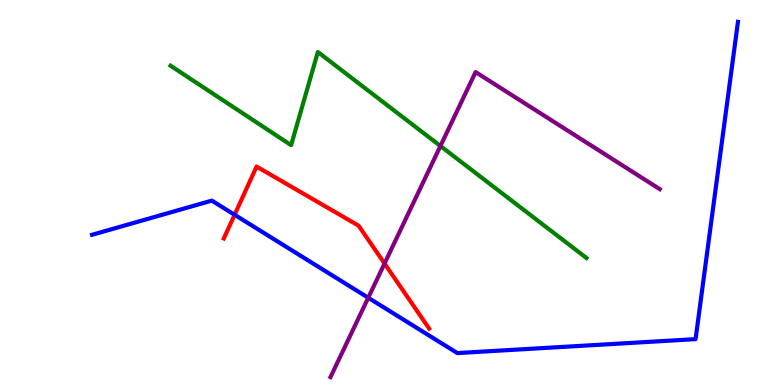[{'lines': ['blue', 'red'], 'intersections': [{'x': 3.03, 'y': 4.42}]}, {'lines': ['green', 'red'], 'intersections': []}, {'lines': ['purple', 'red'], 'intersections': [{'x': 4.96, 'y': 3.16}]}, {'lines': ['blue', 'green'], 'intersections': []}, {'lines': ['blue', 'purple'], 'intersections': [{'x': 4.75, 'y': 2.27}]}, {'lines': ['green', 'purple'], 'intersections': [{'x': 5.68, 'y': 6.21}]}]